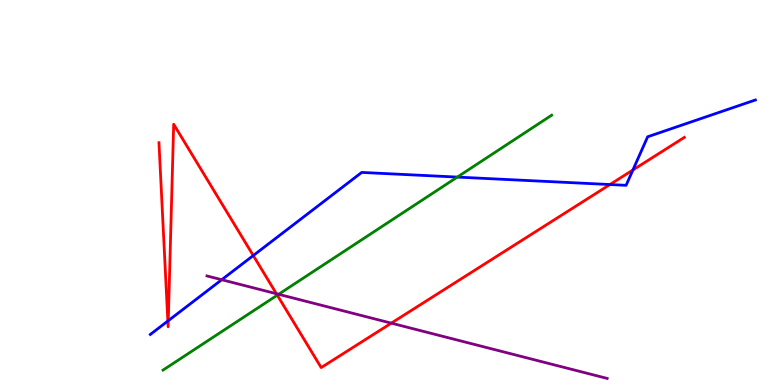[{'lines': ['blue', 'red'], 'intersections': [{'x': 2.17, 'y': 1.66}, {'x': 2.17, 'y': 1.67}, {'x': 3.27, 'y': 3.36}, {'x': 7.87, 'y': 5.21}, {'x': 8.17, 'y': 5.58}]}, {'lines': ['green', 'red'], 'intersections': [{'x': 3.58, 'y': 2.33}]}, {'lines': ['purple', 'red'], 'intersections': [{'x': 3.57, 'y': 2.37}, {'x': 5.05, 'y': 1.61}]}, {'lines': ['blue', 'green'], 'intersections': [{'x': 5.9, 'y': 5.4}]}, {'lines': ['blue', 'purple'], 'intersections': [{'x': 2.86, 'y': 2.73}]}, {'lines': ['green', 'purple'], 'intersections': [{'x': 3.6, 'y': 2.36}]}]